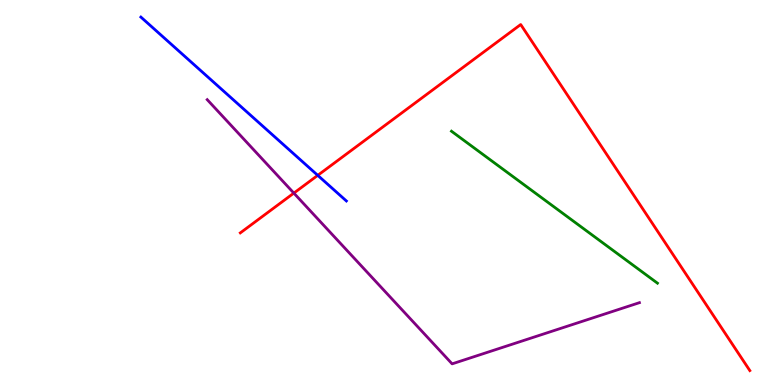[{'lines': ['blue', 'red'], 'intersections': [{'x': 4.1, 'y': 5.45}]}, {'lines': ['green', 'red'], 'intersections': []}, {'lines': ['purple', 'red'], 'intersections': [{'x': 3.79, 'y': 4.98}]}, {'lines': ['blue', 'green'], 'intersections': []}, {'lines': ['blue', 'purple'], 'intersections': []}, {'lines': ['green', 'purple'], 'intersections': []}]